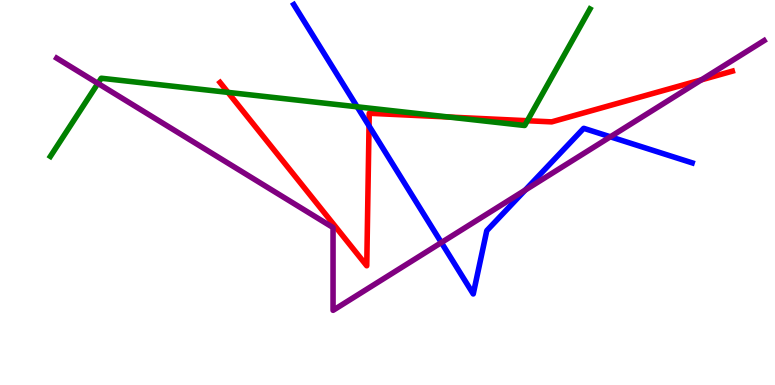[{'lines': ['blue', 'red'], 'intersections': [{'x': 4.76, 'y': 6.73}]}, {'lines': ['green', 'red'], 'intersections': [{'x': 2.94, 'y': 7.6}, {'x': 5.79, 'y': 6.96}, {'x': 6.8, 'y': 6.86}]}, {'lines': ['purple', 'red'], 'intersections': [{'x': 9.05, 'y': 7.93}]}, {'lines': ['blue', 'green'], 'intersections': [{'x': 4.61, 'y': 7.23}]}, {'lines': ['blue', 'purple'], 'intersections': [{'x': 5.7, 'y': 3.7}, {'x': 6.78, 'y': 5.06}, {'x': 7.88, 'y': 6.45}]}, {'lines': ['green', 'purple'], 'intersections': [{'x': 1.26, 'y': 7.83}]}]